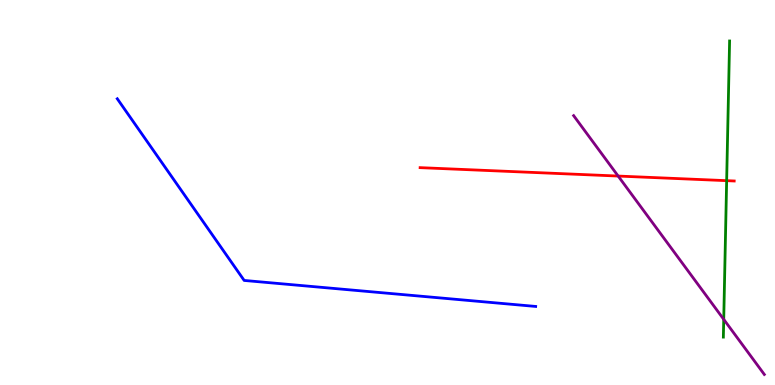[{'lines': ['blue', 'red'], 'intersections': []}, {'lines': ['green', 'red'], 'intersections': [{'x': 9.38, 'y': 5.31}]}, {'lines': ['purple', 'red'], 'intersections': [{'x': 7.98, 'y': 5.43}]}, {'lines': ['blue', 'green'], 'intersections': []}, {'lines': ['blue', 'purple'], 'intersections': []}, {'lines': ['green', 'purple'], 'intersections': [{'x': 9.34, 'y': 1.7}]}]